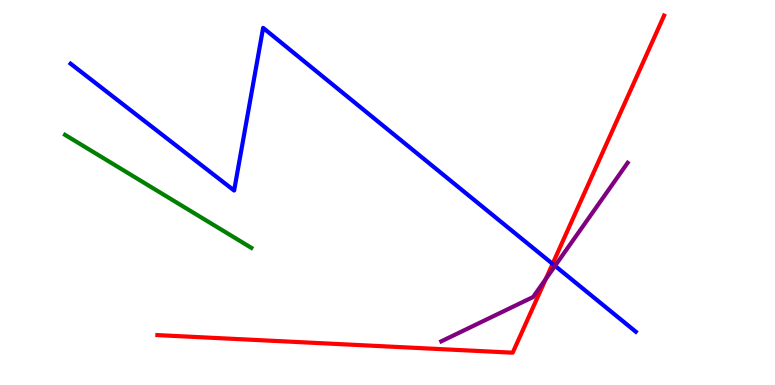[{'lines': ['blue', 'red'], 'intersections': [{'x': 7.13, 'y': 3.15}]}, {'lines': ['green', 'red'], 'intersections': []}, {'lines': ['purple', 'red'], 'intersections': [{'x': 7.04, 'y': 2.75}]}, {'lines': ['blue', 'green'], 'intersections': []}, {'lines': ['blue', 'purple'], 'intersections': [{'x': 7.16, 'y': 3.09}]}, {'lines': ['green', 'purple'], 'intersections': []}]